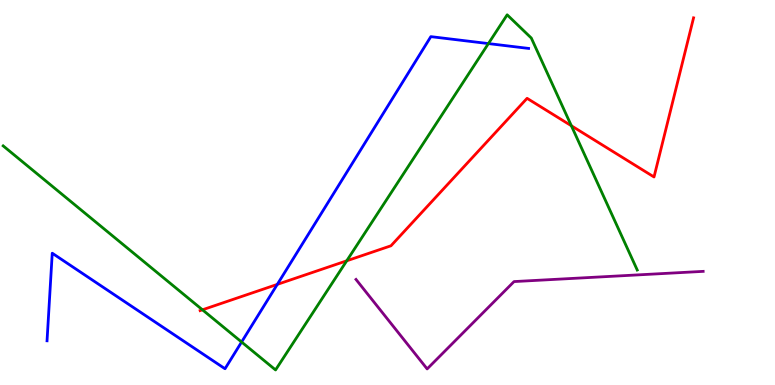[{'lines': ['blue', 'red'], 'intersections': [{'x': 3.58, 'y': 2.61}]}, {'lines': ['green', 'red'], 'intersections': [{'x': 2.61, 'y': 1.95}, {'x': 4.47, 'y': 3.23}, {'x': 7.37, 'y': 6.73}]}, {'lines': ['purple', 'red'], 'intersections': []}, {'lines': ['blue', 'green'], 'intersections': [{'x': 3.12, 'y': 1.12}, {'x': 6.3, 'y': 8.87}]}, {'lines': ['blue', 'purple'], 'intersections': []}, {'lines': ['green', 'purple'], 'intersections': []}]